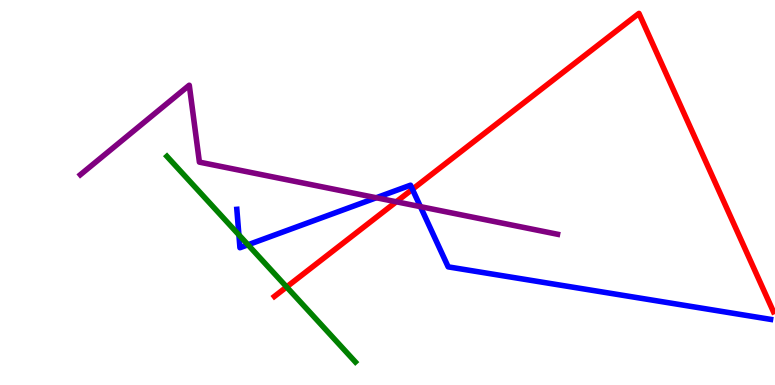[{'lines': ['blue', 'red'], 'intersections': [{'x': 5.32, 'y': 5.08}]}, {'lines': ['green', 'red'], 'intersections': [{'x': 3.7, 'y': 2.55}]}, {'lines': ['purple', 'red'], 'intersections': [{'x': 5.11, 'y': 4.76}]}, {'lines': ['blue', 'green'], 'intersections': [{'x': 3.08, 'y': 3.9}, {'x': 3.2, 'y': 3.64}]}, {'lines': ['blue', 'purple'], 'intersections': [{'x': 4.86, 'y': 4.86}, {'x': 5.42, 'y': 4.63}]}, {'lines': ['green', 'purple'], 'intersections': []}]